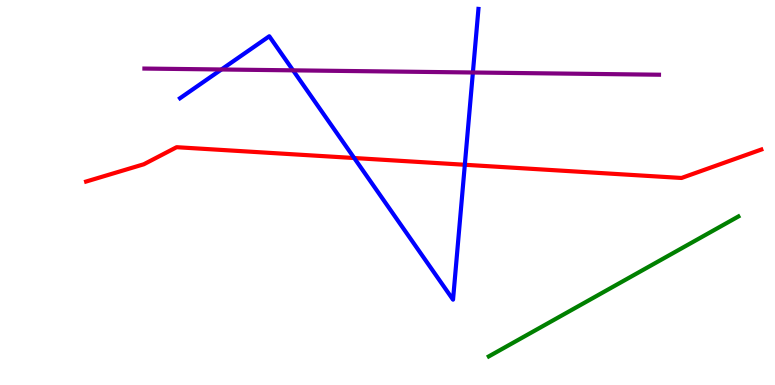[{'lines': ['blue', 'red'], 'intersections': [{'x': 4.57, 'y': 5.9}, {'x': 6.0, 'y': 5.72}]}, {'lines': ['green', 'red'], 'intersections': []}, {'lines': ['purple', 'red'], 'intersections': []}, {'lines': ['blue', 'green'], 'intersections': []}, {'lines': ['blue', 'purple'], 'intersections': [{'x': 2.86, 'y': 8.2}, {'x': 3.78, 'y': 8.17}, {'x': 6.1, 'y': 8.12}]}, {'lines': ['green', 'purple'], 'intersections': []}]